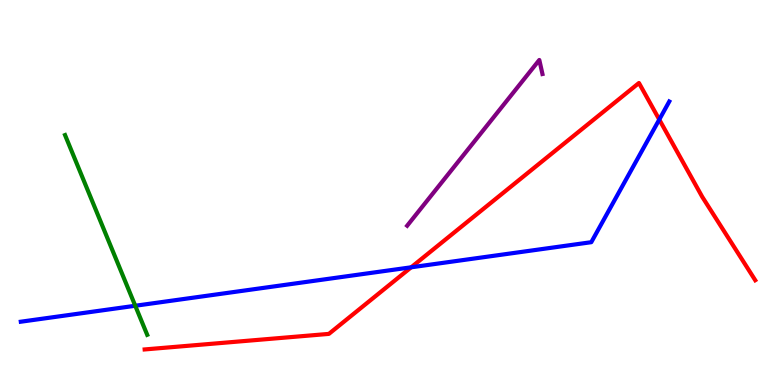[{'lines': ['blue', 'red'], 'intersections': [{'x': 5.31, 'y': 3.06}, {'x': 8.51, 'y': 6.89}]}, {'lines': ['green', 'red'], 'intersections': []}, {'lines': ['purple', 'red'], 'intersections': []}, {'lines': ['blue', 'green'], 'intersections': [{'x': 1.75, 'y': 2.06}]}, {'lines': ['blue', 'purple'], 'intersections': []}, {'lines': ['green', 'purple'], 'intersections': []}]